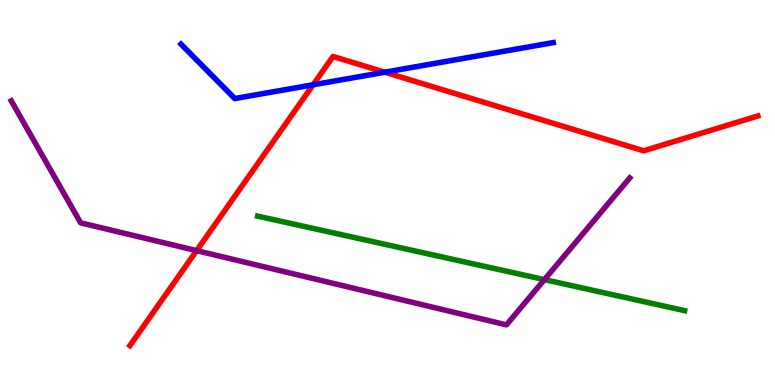[{'lines': ['blue', 'red'], 'intersections': [{'x': 4.04, 'y': 7.8}, {'x': 4.97, 'y': 8.12}]}, {'lines': ['green', 'red'], 'intersections': []}, {'lines': ['purple', 'red'], 'intersections': [{'x': 2.54, 'y': 3.49}]}, {'lines': ['blue', 'green'], 'intersections': []}, {'lines': ['blue', 'purple'], 'intersections': []}, {'lines': ['green', 'purple'], 'intersections': [{'x': 7.02, 'y': 2.74}]}]